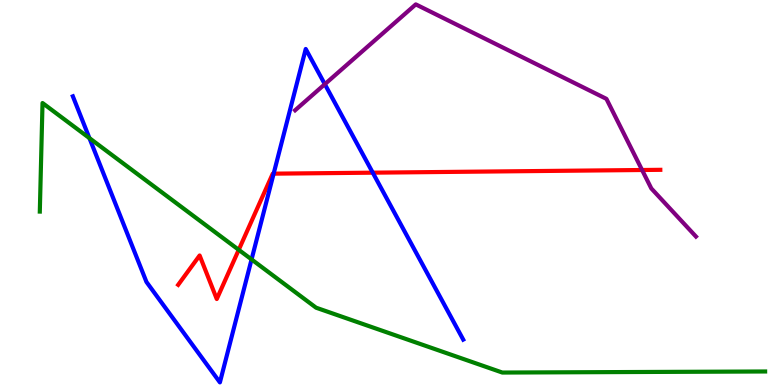[{'lines': ['blue', 'red'], 'intersections': [{'x': 3.53, 'y': 5.49}, {'x': 4.81, 'y': 5.51}]}, {'lines': ['green', 'red'], 'intersections': [{'x': 3.08, 'y': 3.51}]}, {'lines': ['purple', 'red'], 'intersections': [{'x': 8.28, 'y': 5.58}]}, {'lines': ['blue', 'green'], 'intersections': [{'x': 1.15, 'y': 6.41}, {'x': 3.25, 'y': 3.26}]}, {'lines': ['blue', 'purple'], 'intersections': [{'x': 4.19, 'y': 7.81}]}, {'lines': ['green', 'purple'], 'intersections': []}]